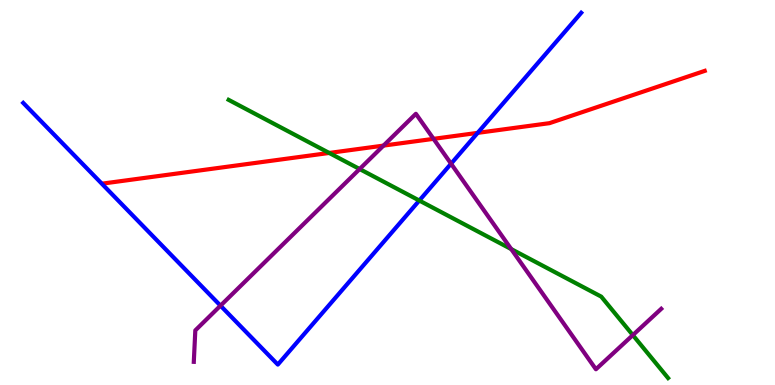[{'lines': ['blue', 'red'], 'intersections': [{'x': 6.16, 'y': 6.55}]}, {'lines': ['green', 'red'], 'intersections': [{'x': 4.25, 'y': 6.03}]}, {'lines': ['purple', 'red'], 'intersections': [{'x': 4.95, 'y': 6.22}, {'x': 5.59, 'y': 6.39}]}, {'lines': ['blue', 'green'], 'intersections': [{'x': 5.41, 'y': 4.79}]}, {'lines': ['blue', 'purple'], 'intersections': [{'x': 2.85, 'y': 2.06}, {'x': 5.82, 'y': 5.75}]}, {'lines': ['green', 'purple'], 'intersections': [{'x': 4.64, 'y': 5.61}, {'x': 6.6, 'y': 3.53}, {'x': 8.17, 'y': 1.3}]}]